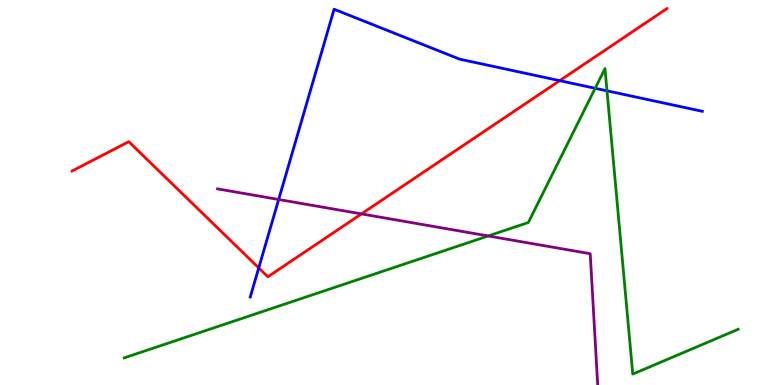[{'lines': ['blue', 'red'], 'intersections': [{'x': 3.34, 'y': 3.04}, {'x': 7.22, 'y': 7.9}]}, {'lines': ['green', 'red'], 'intersections': []}, {'lines': ['purple', 'red'], 'intersections': [{'x': 4.66, 'y': 4.44}]}, {'lines': ['blue', 'green'], 'intersections': [{'x': 7.68, 'y': 7.71}, {'x': 7.83, 'y': 7.64}]}, {'lines': ['blue', 'purple'], 'intersections': [{'x': 3.6, 'y': 4.82}]}, {'lines': ['green', 'purple'], 'intersections': [{'x': 6.3, 'y': 3.87}]}]